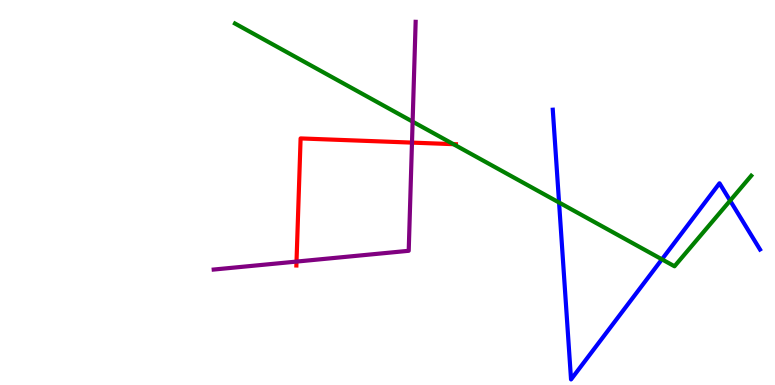[{'lines': ['blue', 'red'], 'intersections': []}, {'lines': ['green', 'red'], 'intersections': [{'x': 5.85, 'y': 6.26}]}, {'lines': ['purple', 'red'], 'intersections': [{'x': 3.83, 'y': 3.21}, {'x': 5.32, 'y': 6.3}]}, {'lines': ['blue', 'green'], 'intersections': [{'x': 7.21, 'y': 4.74}, {'x': 8.54, 'y': 3.26}, {'x': 9.42, 'y': 4.79}]}, {'lines': ['blue', 'purple'], 'intersections': []}, {'lines': ['green', 'purple'], 'intersections': [{'x': 5.32, 'y': 6.84}]}]